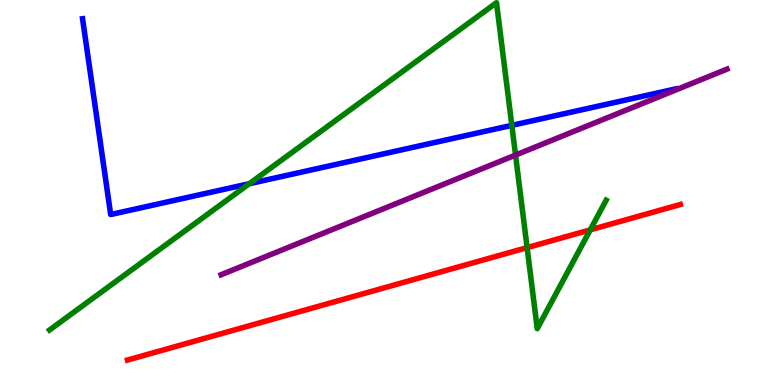[{'lines': ['blue', 'red'], 'intersections': []}, {'lines': ['green', 'red'], 'intersections': [{'x': 6.8, 'y': 3.57}, {'x': 7.62, 'y': 4.03}]}, {'lines': ['purple', 'red'], 'intersections': []}, {'lines': ['blue', 'green'], 'intersections': [{'x': 3.22, 'y': 5.23}, {'x': 6.6, 'y': 6.74}]}, {'lines': ['blue', 'purple'], 'intersections': []}, {'lines': ['green', 'purple'], 'intersections': [{'x': 6.65, 'y': 5.97}]}]